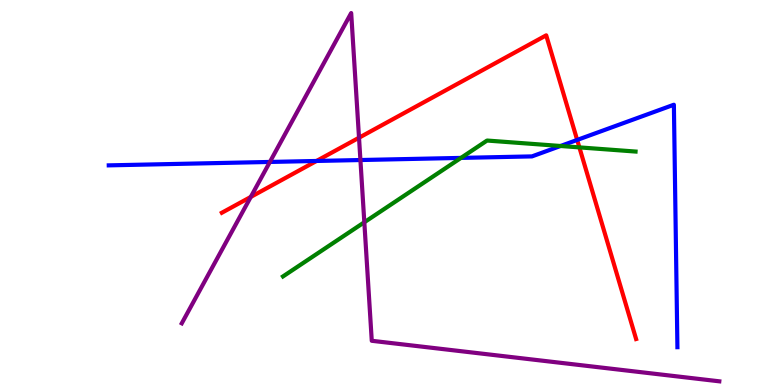[{'lines': ['blue', 'red'], 'intersections': [{'x': 4.08, 'y': 5.82}, {'x': 7.45, 'y': 6.37}]}, {'lines': ['green', 'red'], 'intersections': [{'x': 7.48, 'y': 6.17}]}, {'lines': ['purple', 'red'], 'intersections': [{'x': 3.24, 'y': 4.89}, {'x': 4.63, 'y': 6.42}]}, {'lines': ['blue', 'green'], 'intersections': [{'x': 5.95, 'y': 5.9}, {'x': 7.23, 'y': 6.21}]}, {'lines': ['blue', 'purple'], 'intersections': [{'x': 3.48, 'y': 5.79}, {'x': 4.65, 'y': 5.84}]}, {'lines': ['green', 'purple'], 'intersections': [{'x': 4.7, 'y': 4.23}]}]